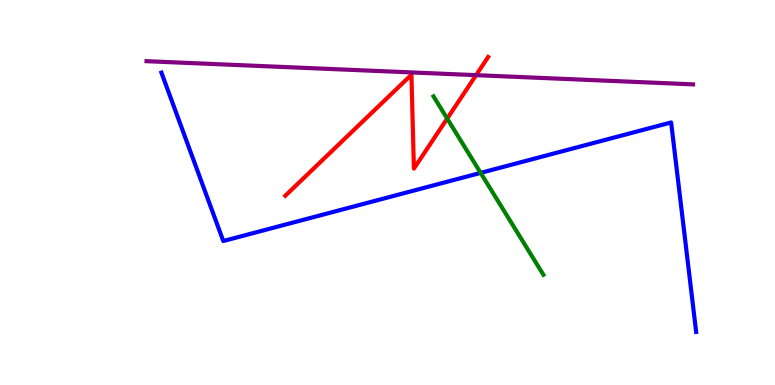[{'lines': ['blue', 'red'], 'intersections': []}, {'lines': ['green', 'red'], 'intersections': [{'x': 5.77, 'y': 6.92}]}, {'lines': ['purple', 'red'], 'intersections': [{'x': 6.14, 'y': 8.05}]}, {'lines': ['blue', 'green'], 'intersections': [{'x': 6.2, 'y': 5.51}]}, {'lines': ['blue', 'purple'], 'intersections': []}, {'lines': ['green', 'purple'], 'intersections': []}]